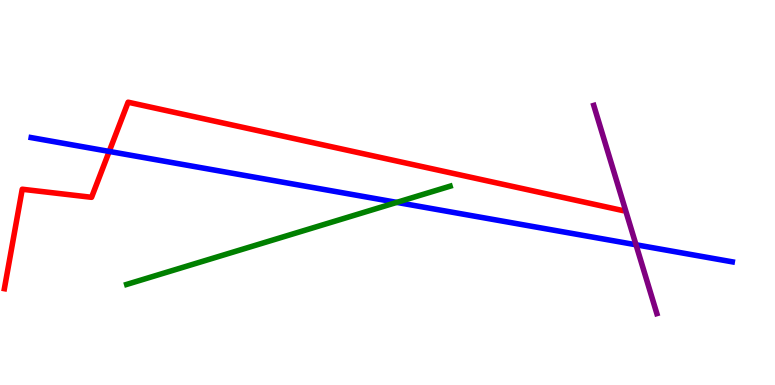[{'lines': ['blue', 'red'], 'intersections': [{'x': 1.41, 'y': 6.07}]}, {'lines': ['green', 'red'], 'intersections': []}, {'lines': ['purple', 'red'], 'intersections': []}, {'lines': ['blue', 'green'], 'intersections': [{'x': 5.12, 'y': 4.74}]}, {'lines': ['blue', 'purple'], 'intersections': [{'x': 8.21, 'y': 3.64}]}, {'lines': ['green', 'purple'], 'intersections': []}]